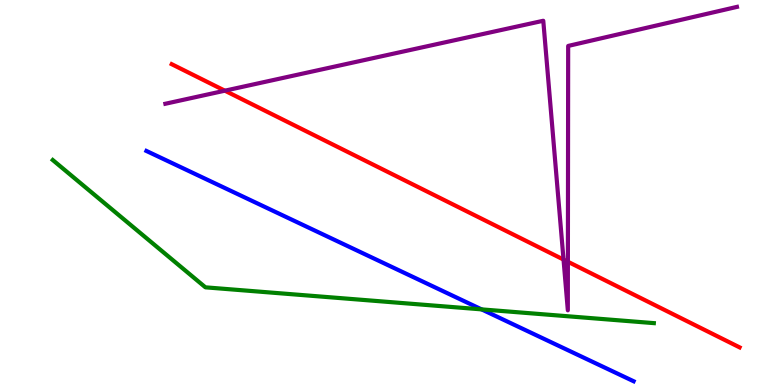[{'lines': ['blue', 'red'], 'intersections': []}, {'lines': ['green', 'red'], 'intersections': []}, {'lines': ['purple', 'red'], 'intersections': [{'x': 2.9, 'y': 7.64}, {'x': 7.27, 'y': 3.26}, {'x': 7.33, 'y': 3.2}]}, {'lines': ['blue', 'green'], 'intersections': [{'x': 6.21, 'y': 1.96}]}, {'lines': ['blue', 'purple'], 'intersections': []}, {'lines': ['green', 'purple'], 'intersections': []}]